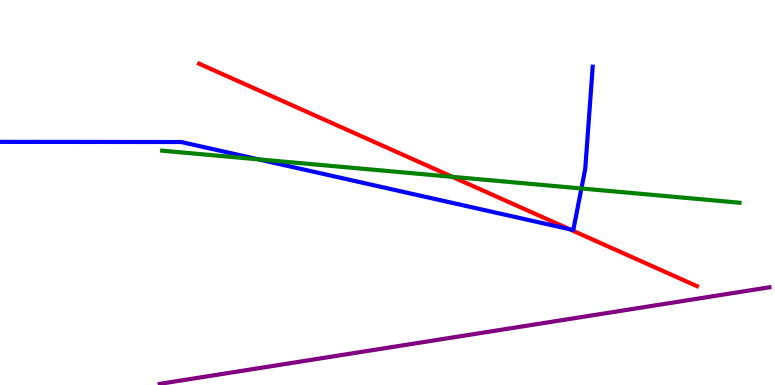[{'lines': ['blue', 'red'], 'intersections': [{'x': 7.35, 'y': 4.05}]}, {'lines': ['green', 'red'], 'intersections': [{'x': 5.84, 'y': 5.41}]}, {'lines': ['purple', 'red'], 'intersections': []}, {'lines': ['blue', 'green'], 'intersections': [{'x': 3.33, 'y': 5.86}, {'x': 7.5, 'y': 5.1}]}, {'lines': ['blue', 'purple'], 'intersections': []}, {'lines': ['green', 'purple'], 'intersections': []}]